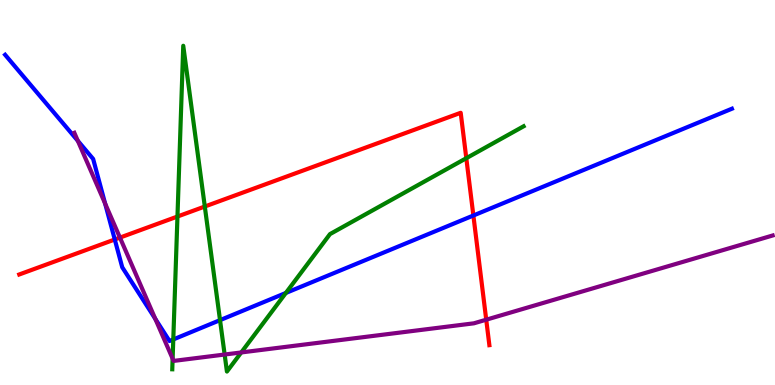[{'lines': ['blue', 'red'], 'intersections': [{'x': 1.48, 'y': 3.78}, {'x': 6.11, 'y': 4.4}]}, {'lines': ['green', 'red'], 'intersections': [{'x': 2.29, 'y': 4.38}, {'x': 2.64, 'y': 4.64}, {'x': 6.02, 'y': 5.89}]}, {'lines': ['purple', 'red'], 'intersections': [{'x': 1.55, 'y': 3.83}, {'x': 6.27, 'y': 1.7}]}, {'lines': ['blue', 'green'], 'intersections': [{'x': 2.24, 'y': 1.18}, {'x': 2.84, 'y': 1.68}, {'x': 3.69, 'y': 2.39}]}, {'lines': ['blue', 'purple'], 'intersections': [{'x': 1.0, 'y': 6.34}, {'x': 1.36, 'y': 4.71}, {'x': 2.0, 'y': 1.72}]}, {'lines': ['green', 'purple'], 'intersections': [{'x': 2.23, 'y': 0.683}, {'x': 2.9, 'y': 0.792}, {'x': 3.11, 'y': 0.846}]}]